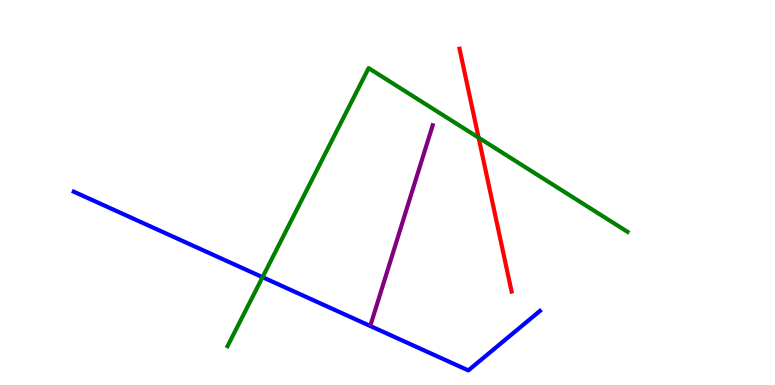[{'lines': ['blue', 'red'], 'intersections': []}, {'lines': ['green', 'red'], 'intersections': [{'x': 6.18, 'y': 6.42}]}, {'lines': ['purple', 'red'], 'intersections': []}, {'lines': ['blue', 'green'], 'intersections': [{'x': 3.39, 'y': 2.8}]}, {'lines': ['blue', 'purple'], 'intersections': []}, {'lines': ['green', 'purple'], 'intersections': []}]